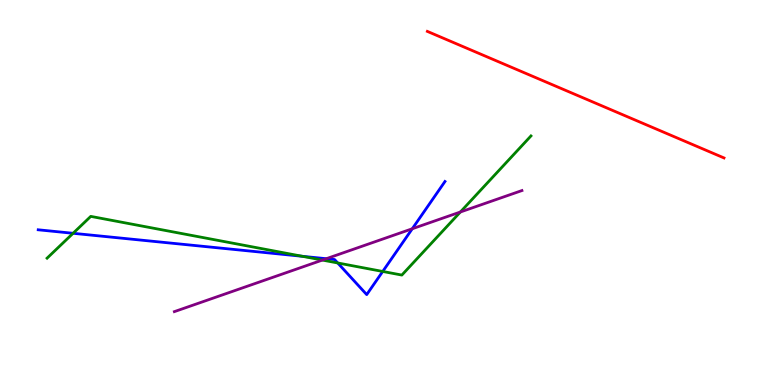[{'lines': ['blue', 'red'], 'intersections': []}, {'lines': ['green', 'red'], 'intersections': []}, {'lines': ['purple', 'red'], 'intersections': []}, {'lines': ['blue', 'green'], 'intersections': [{'x': 0.943, 'y': 3.94}, {'x': 3.9, 'y': 3.34}, {'x': 4.36, 'y': 3.17}, {'x': 4.94, 'y': 2.95}]}, {'lines': ['blue', 'purple'], 'intersections': [{'x': 4.21, 'y': 3.28}, {'x': 5.32, 'y': 4.06}]}, {'lines': ['green', 'purple'], 'intersections': [{'x': 4.16, 'y': 3.24}, {'x': 5.94, 'y': 4.49}]}]